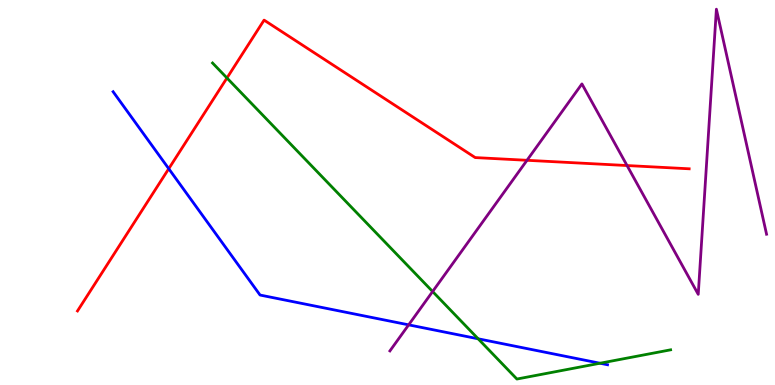[{'lines': ['blue', 'red'], 'intersections': [{'x': 2.18, 'y': 5.62}]}, {'lines': ['green', 'red'], 'intersections': [{'x': 2.93, 'y': 7.97}]}, {'lines': ['purple', 'red'], 'intersections': [{'x': 6.8, 'y': 5.84}, {'x': 8.09, 'y': 5.7}]}, {'lines': ['blue', 'green'], 'intersections': [{'x': 6.17, 'y': 1.2}, {'x': 7.74, 'y': 0.565}]}, {'lines': ['blue', 'purple'], 'intersections': [{'x': 5.27, 'y': 1.56}]}, {'lines': ['green', 'purple'], 'intersections': [{'x': 5.58, 'y': 2.43}]}]